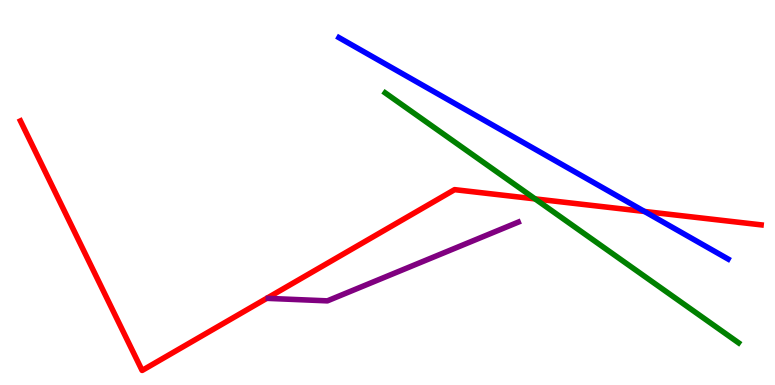[{'lines': ['blue', 'red'], 'intersections': [{'x': 8.32, 'y': 4.51}]}, {'lines': ['green', 'red'], 'intersections': [{'x': 6.9, 'y': 4.83}]}, {'lines': ['purple', 'red'], 'intersections': []}, {'lines': ['blue', 'green'], 'intersections': []}, {'lines': ['blue', 'purple'], 'intersections': []}, {'lines': ['green', 'purple'], 'intersections': []}]